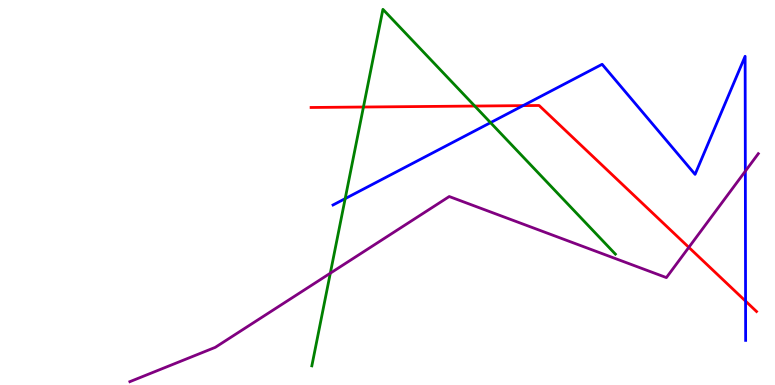[{'lines': ['blue', 'red'], 'intersections': [{'x': 6.75, 'y': 7.26}, {'x': 9.62, 'y': 2.18}]}, {'lines': ['green', 'red'], 'intersections': [{'x': 4.69, 'y': 7.22}, {'x': 6.13, 'y': 7.25}]}, {'lines': ['purple', 'red'], 'intersections': [{'x': 8.89, 'y': 3.58}]}, {'lines': ['blue', 'green'], 'intersections': [{'x': 4.45, 'y': 4.84}, {'x': 6.33, 'y': 6.81}]}, {'lines': ['blue', 'purple'], 'intersections': [{'x': 9.62, 'y': 5.55}]}, {'lines': ['green', 'purple'], 'intersections': [{'x': 4.26, 'y': 2.9}]}]